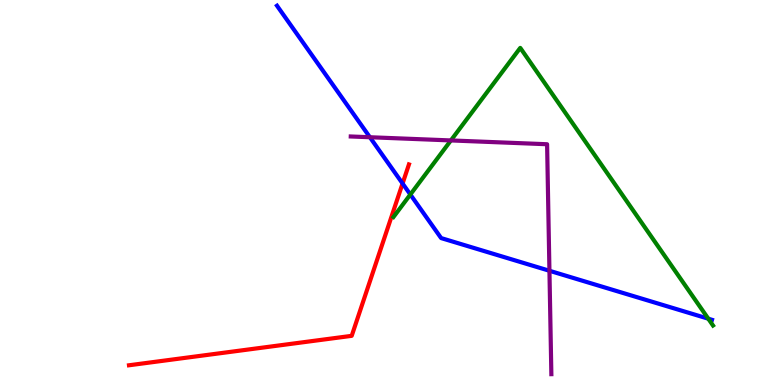[{'lines': ['blue', 'red'], 'intersections': [{'x': 5.19, 'y': 5.23}]}, {'lines': ['green', 'red'], 'intersections': []}, {'lines': ['purple', 'red'], 'intersections': []}, {'lines': ['blue', 'green'], 'intersections': [{'x': 5.29, 'y': 4.95}, {'x': 9.14, 'y': 1.72}]}, {'lines': ['blue', 'purple'], 'intersections': [{'x': 4.77, 'y': 6.44}, {'x': 7.09, 'y': 2.97}]}, {'lines': ['green', 'purple'], 'intersections': [{'x': 5.82, 'y': 6.35}]}]